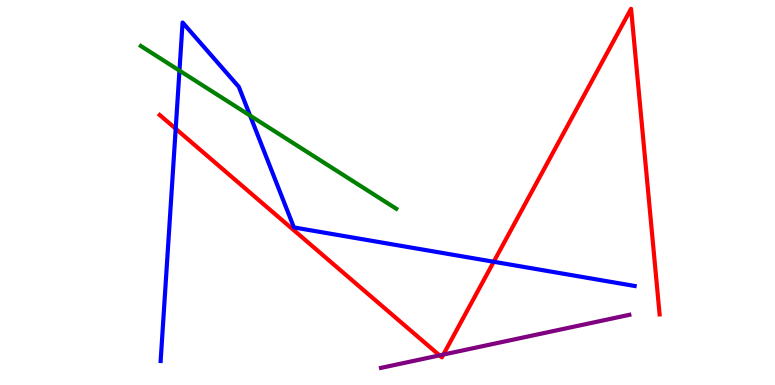[{'lines': ['blue', 'red'], 'intersections': [{'x': 2.27, 'y': 6.66}, {'x': 6.37, 'y': 3.2}]}, {'lines': ['green', 'red'], 'intersections': []}, {'lines': ['purple', 'red'], 'intersections': [{'x': 5.67, 'y': 0.77}, {'x': 5.72, 'y': 0.791}]}, {'lines': ['blue', 'green'], 'intersections': [{'x': 2.32, 'y': 8.17}, {'x': 3.23, 'y': 7.0}]}, {'lines': ['blue', 'purple'], 'intersections': []}, {'lines': ['green', 'purple'], 'intersections': []}]